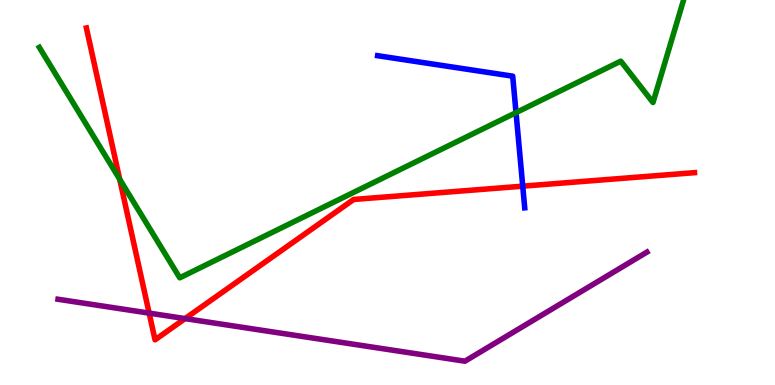[{'lines': ['blue', 'red'], 'intersections': [{'x': 6.75, 'y': 5.16}]}, {'lines': ['green', 'red'], 'intersections': [{'x': 1.54, 'y': 5.34}]}, {'lines': ['purple', 'red'], 'intersections': [{'x': 1.92, 'y': 1.87}, {'x': 2.39, 'y': 1.72}]}, {'lines': ['blue', 'green'], 'intersections': [{'x': 6.66, 'y': 7.07}]}, {'lines': ['blue', 'purple'], 'intersections': []}, {'lines': ['green', 'purple'], 'intersections': []}]